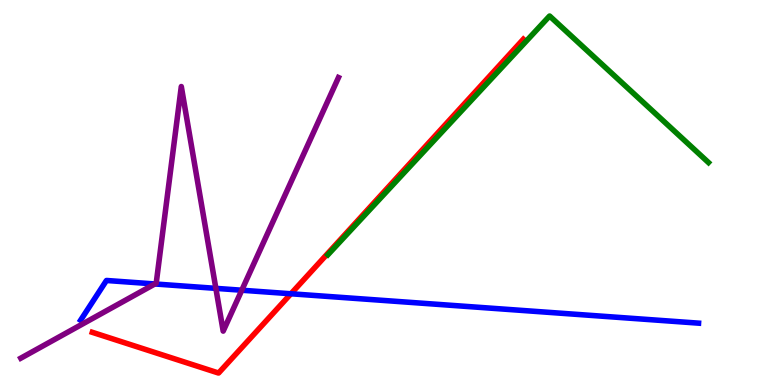[{'lines': ['blue', 'red'], 'intersections': [{'x': 3.75, 'y': 2.37}]}, {'lines': ['green', 'red'], 'intersections': []}, {'lines': ['purple', 'red'], 'intersections': []}, {'lines': ['blue', 'green'], 'intersections': []}, {'lines': ['blue', 'purple'], 'intersections': [{'x': 2.0, 'y': 2.62}, {'x': 2.79, 'y': 2.51}, {'x': 3.12, 'y': 2.46}]}, {'lines': ['green', 'purple'], 'intersections': []}]